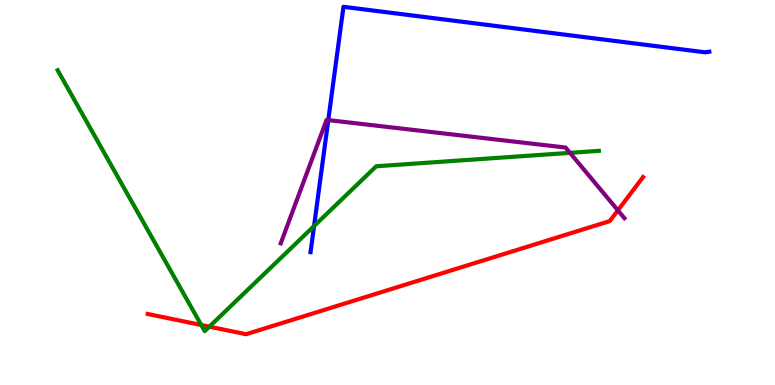[{'lines': ['blue', 'red'], 'intersections': []}, {'lines': ['green', 'red'], 'intersections': [{'x': 2.6, 'y': 1.56}, {'x': 2.7, 'y': 1.52}]}, {'lines': ['purple', 'red'], 'intersections': [{'x': 7.97, 'y': 4.54}]}, {'lines': ['blue', 'green'], 'intersections': [{'x': 4.05, 'y': 4.13}]}, {'lines': ['blue', 'purple'], 'intersections': [{'x': 4.24, 'y': 6.88}]}, {'lines': ['green', 'purple'], 'intersections': [{'x': 7.35, 'y': 6.03}]}]